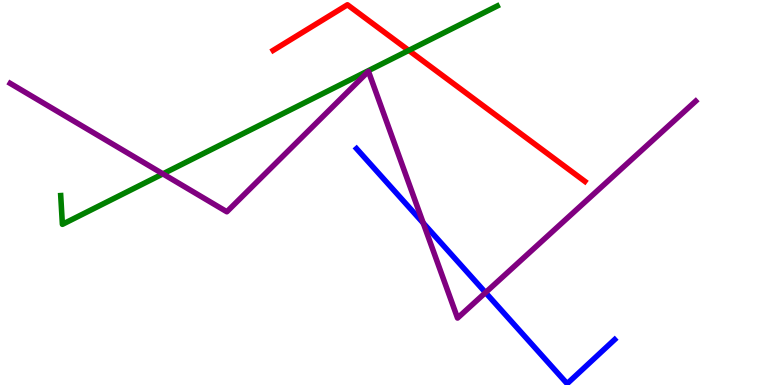[{'lines': ['blue', 'red'], 'intersections': []}, {'lines': ['green', 'red'], 'intersections': [{'x': 5.27, 'y': 8.69}]}, {'lines': ['purple', 'red'], 'intersections': []}, {'lines': ['blue', 'green'], 'intersections': []}, {'lines': ['blue', 'purple'], 'intersections': [{'x': 5.46, 'y': 4.21}, {'x': 6.26, 'y': 2.4}]}, {'lines': ['green', 'purple'], 'intersections': [{'x': 2.1, 'y': 5.48}]}]